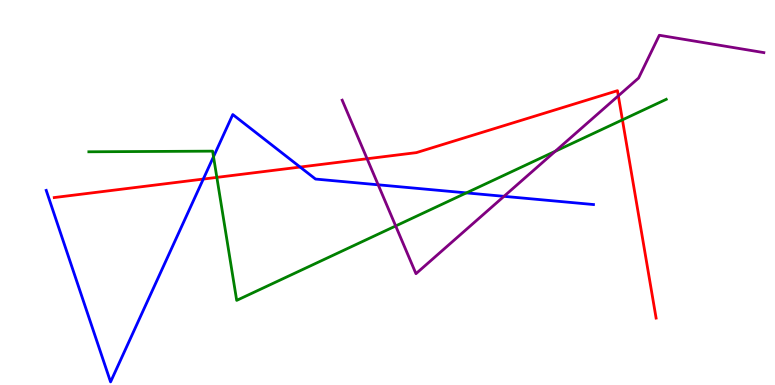[{'lines': ['blue', 'red'], 'intersections': [{'x': 2.62, 'y': 5.35}, {'x': 3.87, 'y': 5.66}]}, {'lines': ['green', 'red'], 'intersections': [{'x': 2.8, 'y': 5.39}, {'x': 8.03, 'y': 6.89}]}, {'lines': ['purple', 'red'], 'intersections': [{'x': 4.74, 'y': 5.88}, {'x': 7.98, 'y': 7.51}]}, {'lines': ['blue', 'green'], 'intersections': [{'x': 2.76, 'y': 5.93}, {'x': 6.02, 'y': 4.99}]}, {'lines': ['blue', 'purple'], 'intersections': [{'x': 4.88, 'y': 5.2}, {'x': 6.5, 'y': 4.9}]}, {'lines': ['green', 'purple'], 'intersections': [{'x': 5.11, 'y': 4.13}, {'x': 7.16, 'y': 6.07}]}]